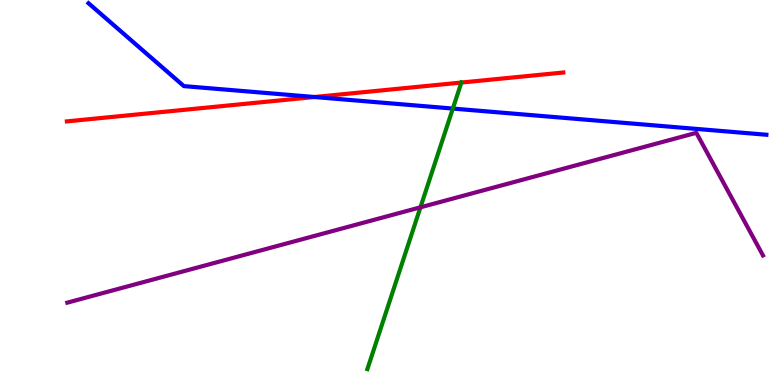[{'lines': ['blue', 'red'], 'intersections': [{'x': 4.06, 'y': 7.48}]}, {'lines': ['green', 'red'], 'intersections': [{'x': 5.95, 'y': 7.86}]}, {'lines': ['purple', 'red'], 'intersections': []}, {'lines': ['blue', 'green'], 'intersections': [{'x': 5.84, 'y': 7.18}]}, {'lines': ['blue', 'purple'], 'intersections': []}, {'lines': ['green', 'purple'], 'intersections': [{'x': 5.43, 'y': 4.62}]}]